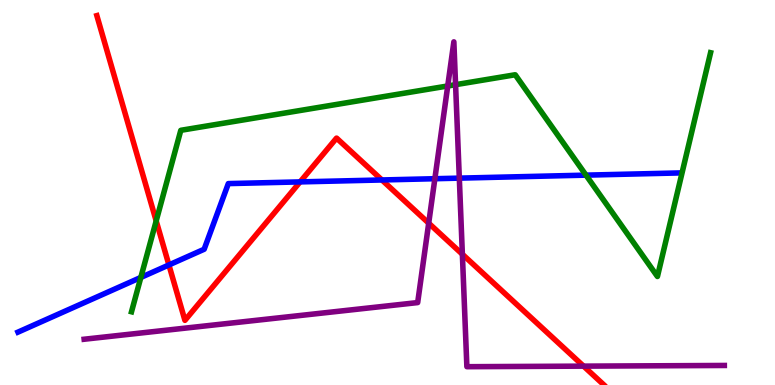[{'lines': ['blue', 'red'], 'intersections': [{'x': 2.18, 'y': 3.12}, {'x': 3.87, 'y': 5.28}, {'x': 4.93, 'y': 5.33}]}, {'lines': ['green', 'red'], 'intersections': [{'x': 2.02, 'y': 4.26}]}, {'lines': ['purple', 'red'], 'intersections': [{'x': 5.53, 'y': 4.2}, {'x': 5.97, 'y': 3.4}, {'x': 7.53, 'y': 0.49}]}, {'lines': ['blue', 'green'], 'intersections': [{'x': 1.82, 'y': 2.79}, {'x': 7.56, 'y': 5.45}]}, {'lines': ['blue', 'purple'], 'intersections': [{'x': 5.61, 'y': 5.36}, {'x': 5.93, 'y': 5.37}]}, {'lines': ['green', 'purple'], 'intersections': [{'x': 5.78, 'y': 7.77}, {'x': 5.88, 'y': 7.8}]}]